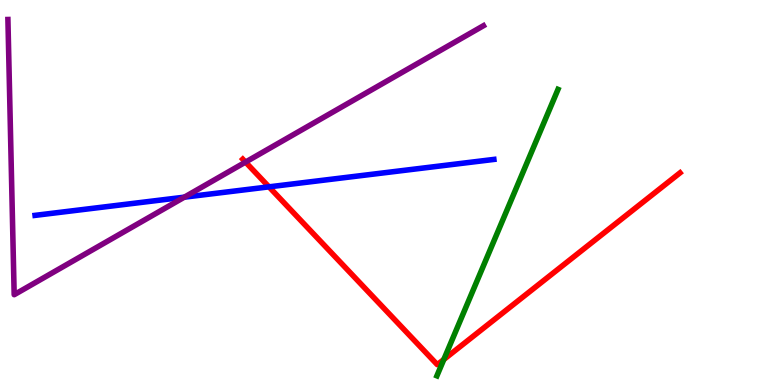[{'lines': ['blue', 'red'], 'intersections': [{'x': 3.47, 'y': 5.15}]}, {'lines': ['green', 'red'], 'intersections': [{'x': 5.73, 'y': 0.663}]}, {'lines': ['purple', 'red'], 'intersections': [{'x': 3.17, 'y': 5.79}]}, {'lines': ['blue', 'green'], 'intersections': []}, {'lines': ['blue', 'purple'], 'intersections': [{'x': 2.38, 'y': 4.88}]}, {'lines': ['green', 'purple'], 'intersections': []}]